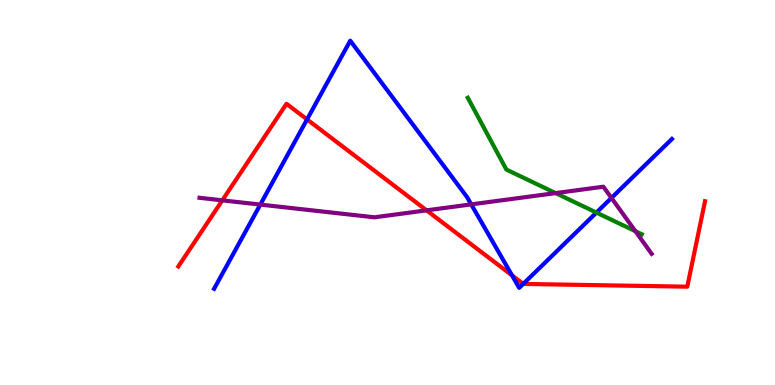[{'lines': ['blue', 'red'], 'intersections': [{'x': 3.96, 'y': 6.9}, {'x': 6.61, 'y': 2.85}, {'x': 6.75, 'y': 2.63}]}, {'lines': ['green', 'red'], 'intersections': []}, {'lines': ['purple', 'red'], 'intersections': [{'x': 2.87, 'y': 4.8}, {'x': 5.5, 'y': 4.54}]}, {'lines': ['blue', 'green'], 'intersections': [{'x': 7.7, 'y': 4.48}]}, {'lines': ['blue', 'purple'], 'intersections': [{'x': 3.36, 'y': 4.69}, {'x': 6.08, 'y': 4.69}, {'x': 7.89, 'y': 4.86}]}, {'lines': ['green', 'purple'], 'intersections': [{'x': 7.17, 'y': 4.98}, {'x': 8.2, 'y': 4.0}]}]